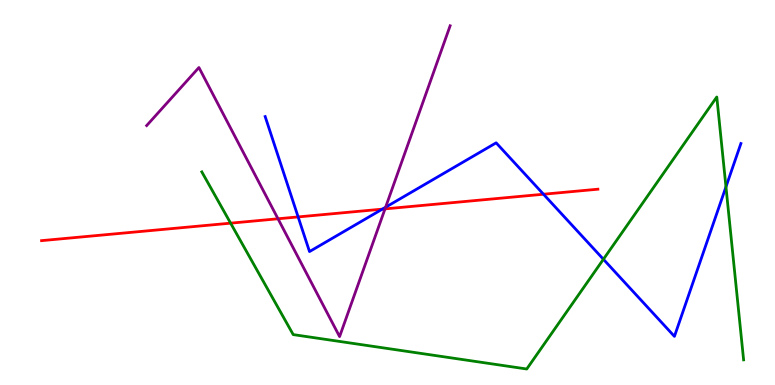[{'lines': ['blue', 'red'], 'intersections': [{'x': 3.85, 'y': 4.37}, {'x': 4.93, 'y': 4.57}, {'x': 7.01, 'y': 4.96}]}, {'lines': ['green', 'red'], 'intersections': [{'x': 2.98, 'y': 4.2}]}, {'lines': ['purple', 'red'], 'intersections': [{'x': 3.59, 'y': 4.32}, {'x': 4.97, 'y': 4.57}]}, {'lines': ['blue', 'green'], 'intersections': [{'x': 7.79, 'y': 3.27}, {'x': 9.37, 'y': 5.15}]}, {'lines': ['blue', 'purple'], 'intersections': [{'x': 4.98, 'y': 4.62}]}, {'lines': ['green', 'purple'], 'intersections': []}]